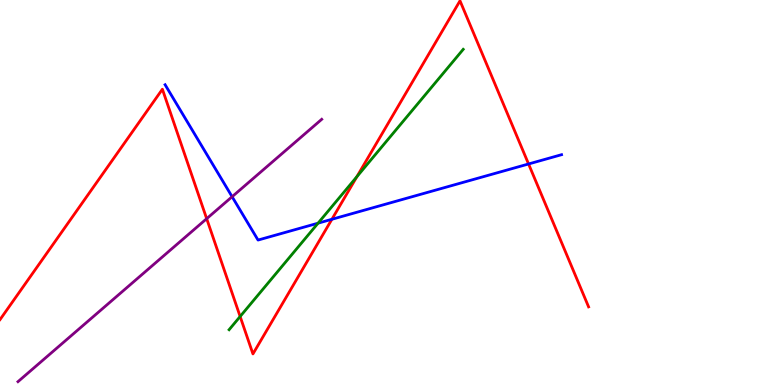[{'lines': ['blue', 'red'], 'intersections': [{'x': 4.28, 'y': 4.3}, {'x': 6.82, 'y': 5.74}]}, {'lines': ['green', 'red'], 'intersections': [{'x': 3.1, 'y': 1.78}, {'x': 4.6, 'y': 5.41}]}, {'lines': ['purple', 'red'], 'intersections': [{'x': 2.67, 'y': 4.32}]}, {'lines': ['blue', 'green'], 'intersections': [{'x': 4.1, 'y': 4.2}]}, {'lines': ['blue', 'purple'], 'intersections': [{'x': 2.99, 'y': 4.89}]}, {'lines': ['green', 'purple'], 'intersections': []}]